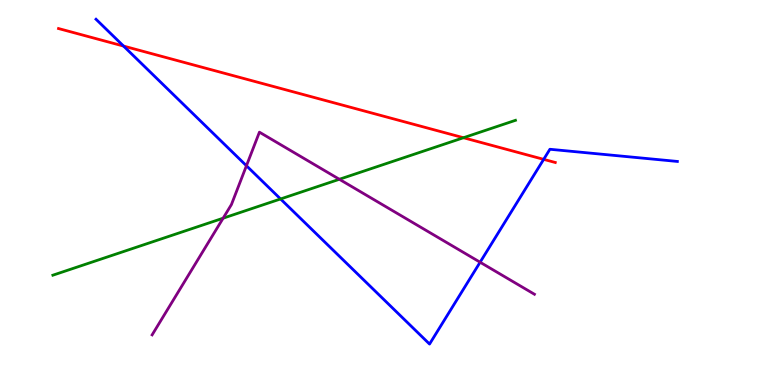[{'lines': ['blue', 'red'], 'intersections': [{'x': 1.59, 'y': 8.8}, {'x': 7.02, 'y': 5.86}]}, {'lines': ['green', 'red'], 'intersections': [{'x': 5.98, 'y': 6.42}]}, {'lines': ['purple', 'red'], 'intersections': []}, {'lines': ['blue', 'green'], 'intersections': [{'x': 3.62, 'y': 4.83}]}, {'lines': ['blue', 'purple'], 'intersections': [{'x': 3.18, 'y': 5.7}, {'x': 6.19, 'y': 3.19}]}, {'lines': ['green', 'purple'], 'intersections': [{'x': 2.88, 'y': 4.33}, {'x': 4.38, 'y': 5.34}]}]